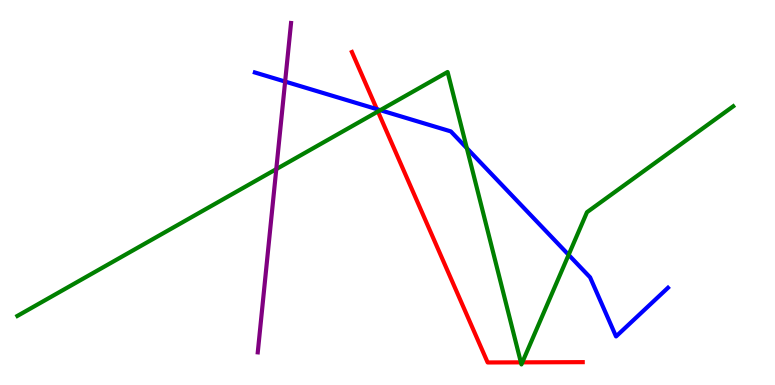[{'lines': ['blue', 'red'], 'intersections': [{'x': 4.86, 'y': 7.16}]}, {'lines': ['green', 'red'], 'intersections': [{'x': 4.88, 'y': 7.1}, {'x': 6.72, 'y': 0.588}, {'x': 6.74, 'y': 0.588}]}, {'lines': ['purple', 'red'], 'intersections': []}, {'lines': ['blue', 'green'], 'intersections': [{'x': 4.91, 'y': 7.14}, {'x': 6.02, 'y': 6.15}, {'x': 7.34, 'y': 3.38}]}, {'lines': ['blue', 'purple'], 'intersections': [{'x': 3.68, 'y': 7.88}]}, {'lines': ['green', 'purple'], 'intersections': [{'x': 3.56, 'y': 5.61}]}]